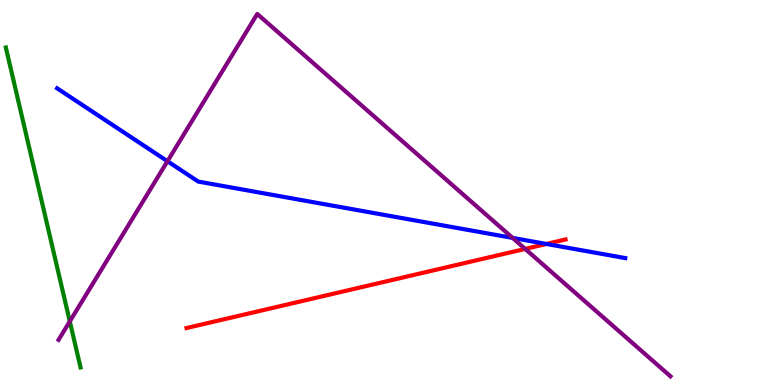[{'lines': ['blue', 'red'], 'intersections': [{'x': 7.05, 'y': 3.66}]}, {'lines': ['green', 'red'], 'intersections': []}, {'lines': ['purple', 'red'], 'intersections': [{'x': 6.78, 'y': 3.53}]}, {'lines': ['blue', 'green'], 'intersections': []}, {'lines': ['blue', 'purple'], 'intersections': [{'x': 2.16, 'y': 5.81}, {'x': 6.61, 'y': 3.82}]}, {'lines': ['green', 'purple'], 'intersections': [{'x': 0.901, 'y': 1.65}]}]